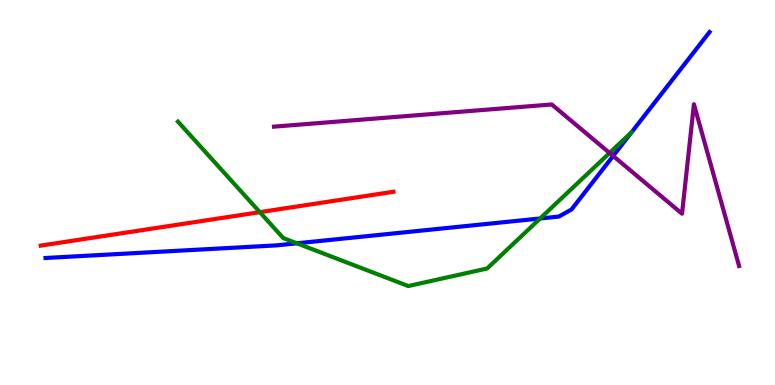[{'lines': ['blue', 'red'], 'intersections': []}, {'lines': ['green', 'red'], 'intersections': [{'x': 3.35, 'y': 4.49}]}, {'lines': ['purple', 'red'], 'intersections': []}, {'lines': ['blue', 'green'], 'intersections': [{'x': 3.83, 'y': 3.68}, {'x': 6.97, 'y': 4.33}]}, {'lines': ['blue', 'purple'], 'intersections': [{'x': 7.91, 'y': 5.95}]}, {'lines': ['green', 'purple'], 'intersections': [{'x': 7.87, 'y': 6.03}]}]